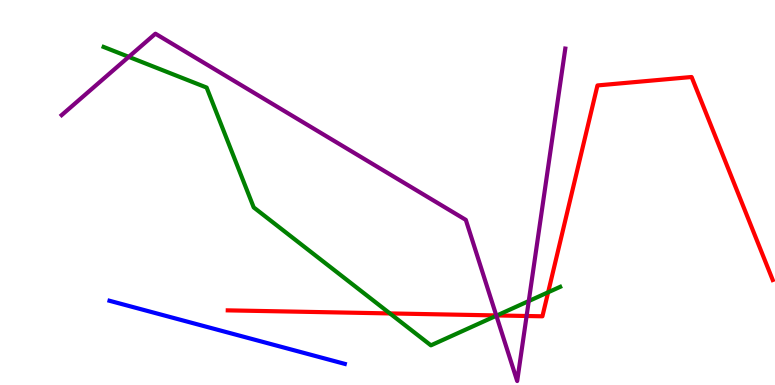[{'lines': ['blue', 'red'], 'intersections': []}, {'lines': ['green', 'red'], 'intersections': [{'x': 5.03, 'y': 1.86}, {'x': 6.41, 'y': 1.81}, {'x': 7.07, 'y': 2.41}]}, {'lines': ['purple', 'red'], 'intersections': [{'x': 6.4, 'y': 1.81}, {'x': 6.79, 'y': 1.79}]}, {'lines': ['blue', 'green'], 'intersections': []}, {'lines': ['blue', 'purple'], 'intersections': []}, {'lines': ['green', 'purple'], 'intersections': [{'x': 1.66, 'y': 8.52}, {'x': 6.4, 'y': 1.8}, {'x': 6.82, 'y': 2.18}]}]